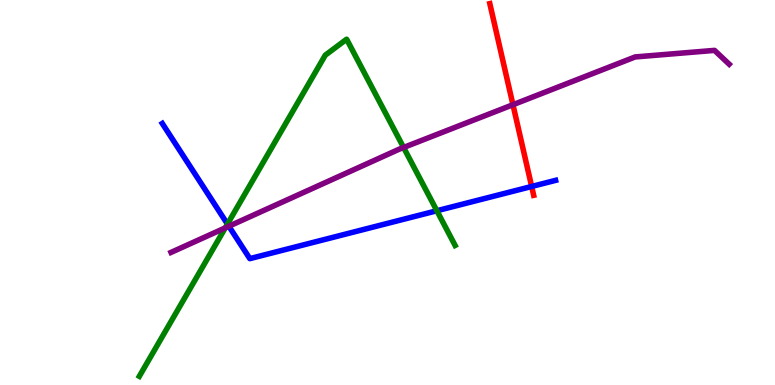[{'lines': ['blue', 'red'], 'intersections': [{'x': 6.86, 'y': 5.16}]}, {'lines': ['green', 'red'], 'intersections': []}, {'lines': ['purple', 'red'], 'intersections': [{'x': 6.62, 'y': 7.28}]}, {'lines': ['blue', 'green'], 'intersections': [{'x': 2.93, 'y': 4.18}, {'x': 5.64, 'y': 4.53}]}, {'lines': ['blue', 'purple'], 'intersections': [{'x': 2.95, 'y': 4.12}]}, {'lines': ['green', 'purple'], 'intersections': [{'x': 2.91, 'y': 4.08}, {'x': 5.21, 'y': 6.17}]}]